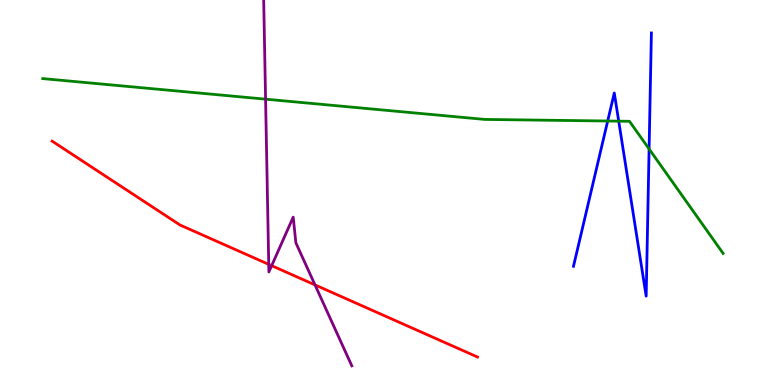[{'lines': ['blue', 'red'], 'intersections': []}, {'lines': ['green', 'red'], 'intersections': []}, {'lines': ['purple', 'red'], 'intersections': [{'x': 3.47, 'y': 3.13}, {'x': 3.51, 'y': 3.1}, {'x': 4.06, 'y': 2.6}]}, {'lines': ['blue', 'green'], 'intersections': [{'x': 7.84, 'y': 6.86}, {'x': 7.98, 'y': 6.85}, {'x': 8.38, 'y': 6.13}]}, {'lines': ['blue', 'purple'], 'intersections': []}, {'lines': ['green', 'purple'], 'intersections': [{'x': 3.43, 'y': 7.42}]}]